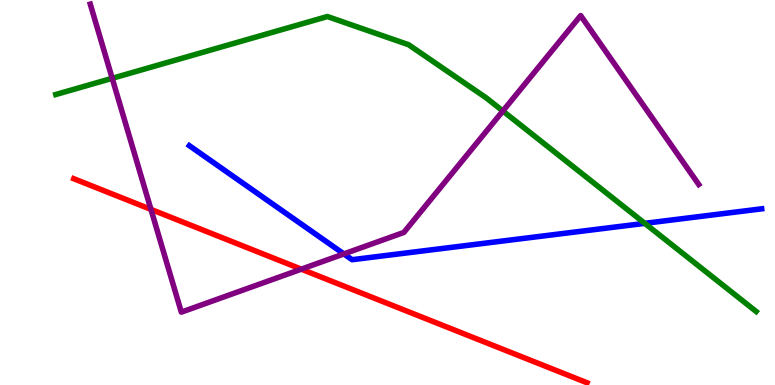[{'lines': ['blue', 'red'], 'intersections': []}, {'lines': ['green', 'red'], 'intersections': []}, {'lines': ['purple', 'red'], 'intersections': [{'x': 1.95, 'y': 4.56}, {'x': 3.89, 'y': 3.01}]}, {'lines': ['blue', 'green'], 'intersections': [{'x': 8.32, 'y': 4.2}]}, {'lines': ['blue', 'purple'], 'intersections': [{'x': 4.44, 'y': 3.4}]}, {'lines': ['green', 'purple'], 'intersections': [{'x': 1.45, 'y': 7.97}, {'x': 6.49, 'y': 7.12}]}]